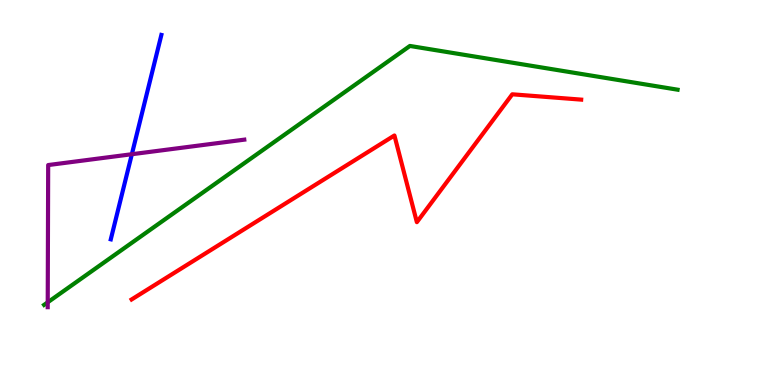[{'lines': ['blue', 'red'], 'intersections': []}, {'lines': ['green', 'red'], 'intersections': []}, {'lines': ['purple', 'red'], 'intersections': []}, {'lines': ['blue', 'green'], 'intersections': []}, {'lines': ['blue', 'purple'], 'intersections': [{'x': 1.7, 'y': 5.99}]}, {'lines': ['green', 'purple'], 'intersections': [{'x': 0.616, 'y': 2.15}]}]